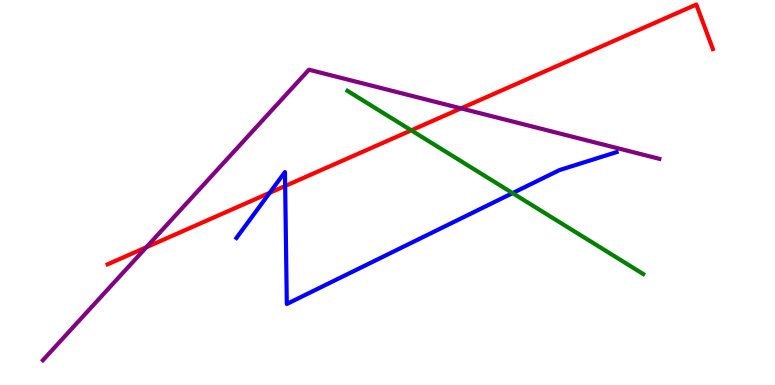[{'lines': ['blue', 'red'], 'intersections': [{'x': 3.48, 'y': 4.99}, {'x': 3.68, 'y': 5.17}]}, {'lines': ['green', 'red'], 'intersections': [{'x': 5.31, 'y': 6.61}]}, {'lines': ['purple', 'red'], 'intersections': [{'x': 1.89, 'y': 3.58}, {'x': 5.95, 'y': 7.18}]}, {'lines': ['blue', 'green'], 'intersections': [{'x': 6.61, 'y': 4.98}]}, {'lines': ['blue', 'purple'], 'intersections': []}, {'lines': ['green', 'purple'], 'intersections': []}]